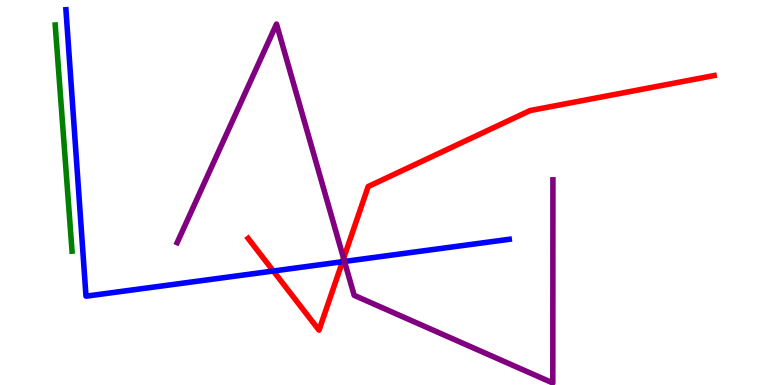[{'lines': ['blue', 'red'], 'intersections': [{'x': 3.53, 'y': 2.96}, {'x': 4.42, 'y': 3.2}]}, {'lines': ['green', 'red'], 'intersections': []}, {'lines': ['purple', 'red'], 'intersections': [{'x': 4.43, 'y': 3.29}]}, {'lines': ['blue', 'green'], 'intersections': []}, {'lines': ['blue', 'purple'], 'intersections': [{'x': 4.44, 'y': 3.21}]}, {'lines': ['green', 'purple'], 'intersections': []}]